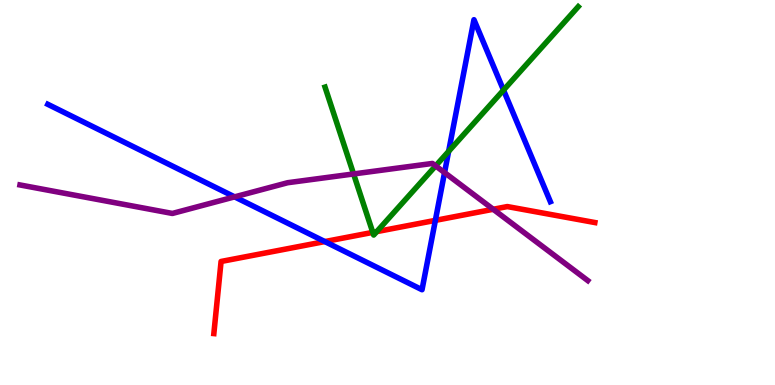[{'lines': ['blue', 'red'], 'intersections': [{'x': 4.19, 'y': 3.73}, {'x': 5.62, 'y': 4.28}]}, {'lines': ['green', 'red'], 'intersections': [{'x': 4.81, 'y': 3.96}, {'x': 4.86, 'y': 3.98}]}, {'lines': ['purple', 'red'], 'intersections': [{'x': 6.36, 'y': 4.56}]}, {'lines': ['blue', 'green'], 'intersections': [{'x': 5.79, 'y': 6.07}, {'x': 6.5, 'y': 7.66}]}, {'lines': ['blue', 'purple'], 'intersections': [{'x': 3.03, 'y': 4.89}, {'x': 5.74, 'y': 5.52}]}, {'lines': ['green', 'purple'], 'intersections': [{'x': 4.56, 'y': 5.48}, {'x': 5.62, 'y': 5.69}]}]